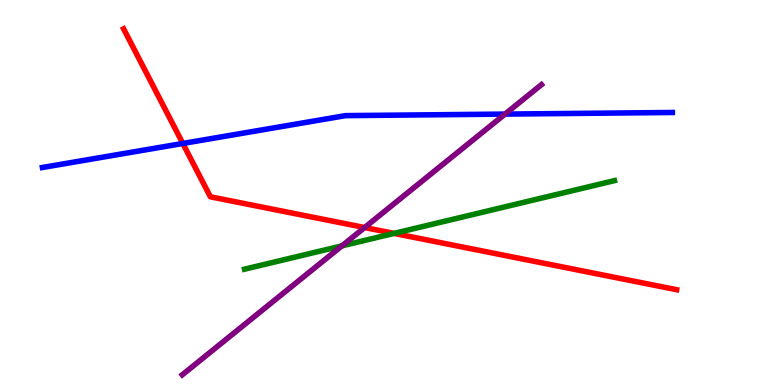[{'lines': ['blue', 'red'], 'intersections': [{'x': 2.36, 'y': 6.27}]}, {'lines': ['green', 'red'], 'intersections': [{'x': 5.08, 'y': 3.94}]}, {'lines': ['purple', 'red'], 'intersections': [{'x': 4.7, 'y': 4.09}]}, {'lines': ['blue', 'green'], 'intersections': []}, {'lines': ['blue', 'purple'], 'intersections': [{'x': 6.52, 'y': 7.04}]}, {'lines': ['green', 'purple'], 'intersections': [{'x': 4.41, 'y': 3.61}]}]